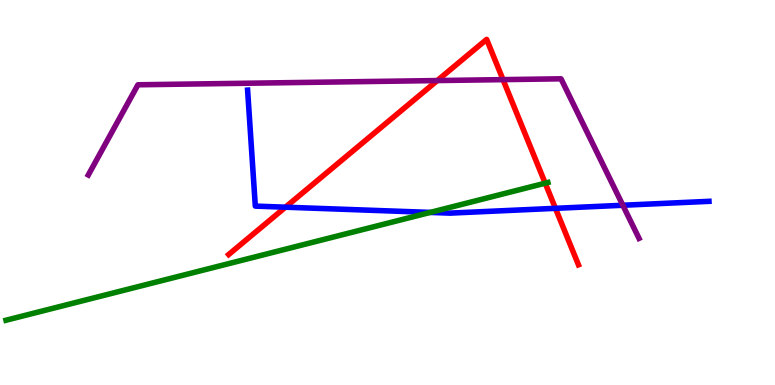[{'lines': ['blue', 'red'], 'intersections': [{'x': 3.68, 'y': 4.62}, {'x': 7.17, 'y': 4.59}]}, {'lines': ['green', 'red'], 'intersections': [{'x': 7.03, 'y': 5.24}]}, {'lines': ['purple', 'red'], 'intersections': [{'x': 5.64, 'y': 7.91}, {'x': 6.49, 'y': 7.93}]}, {'lines': ['blue', 'green'], 'intersections': [{'x': 5.55, 'y': 4.48}]}, {'lines': ['blue', 'purple'], 'intersections': [{'x': 8.04, 'y': 4.67}]}, {'lines': ['green', 'purple'], 'intersections': []}]